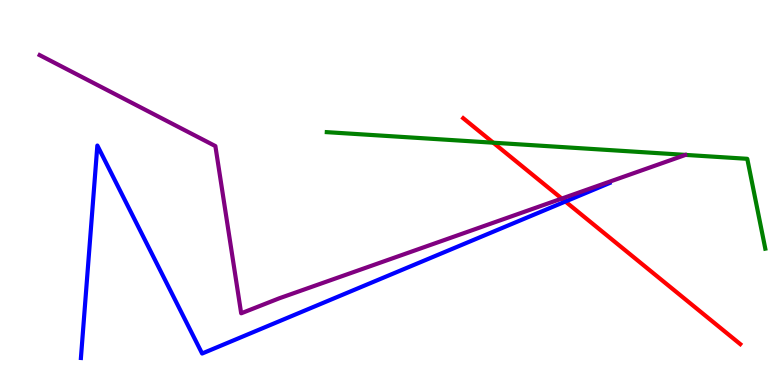[{'lines': ['blue', 'red'], 'intersections': [{'x': 7.3, 'y': 4.77}]}, {'lines': ['green', 'red'], 'intersections': [{'x': 6.36, 'y': 6.29}]}, {'lines': ['purple', 'red'], 'intersections': [{'x': 7.25, 'y': 4.84}]}, {'lines': ['blue', 'green'], 'intersections': []}, {'lines': ['blue', 'purple'], 'intersections': []}, {'lines': ['green', 'purple'], 'intersections': []}]